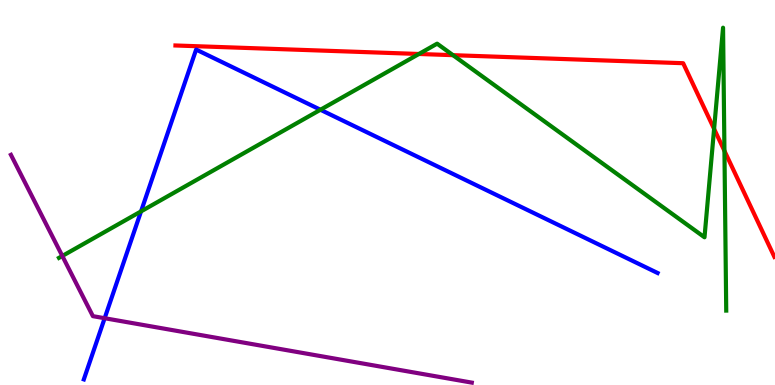[{'lines': ['blue', 'red'], 'intersections': []}, {'lines': ['green', 'red'], 'intersections': [{'x': 5.41, 'y': 8.6}, {'x': 5.85, 'y': 8.57}, {'x': 9.21, 'y': 6.65}, {'x': 9.35, 'y': 6.08}]}, {'lines': ['purple', 'red'], 'intersections': []}, {'lines': ['blue', 'green'], 'intersections': [{'x': 1.82, 'y': 4.51}, {'x': 4.13, 'y': 7.15}]}, {'lines': ['blue', 'purple'], 'intersections': [{'x': 1.35, 'y': 1.73}]}, {'lines': ['green', 'purple'], 'intersections': [{'x': 0.804, 'y': 3.35}]}]